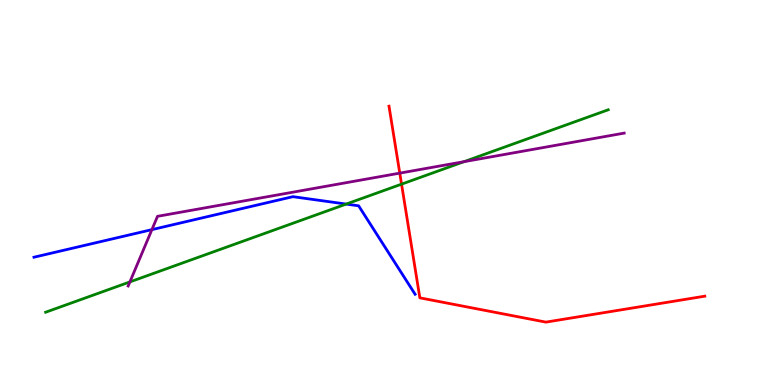[{'lines': ['blue', 'red'], 'intersections': []}, {'lines': ['green', 'red'], 'intersections': [{'x': 5.18, 'y': 5.22}]}, {'lines': ['purple', 'red'], 'intersections': [{'x': 5.16, 'y': 5.5}]}, {'lines': ['blue', 'green'], 'intersections': [{'x': 4.47, 'y': 4.7}]}, {'lines': ['blue', 'purple'], 'intersections': [{'x': 1.96, 'y': 4.04}]}, {'lines': ['green', 'purple'], 'intersections': [{'x': 1.68, 'y': 2.68}, {'x': 5.99, 'y': 5.8}]}]